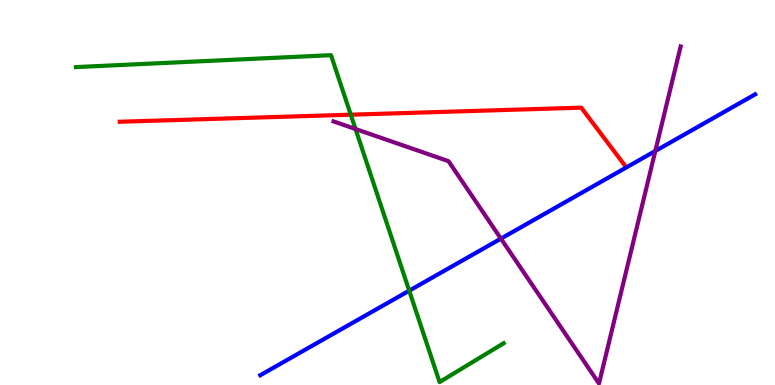[{'lines': ['blue', 'red'], 'intersections': []}, {'lines': ['green', 'red'], 'intersections': [{'x': 4.53, 'y': 7.02}]}, {'lines': ['purple', 'red'], 'intersections': []}, {'lines': ['blue', 'green'], 'intersections': [{'x': 5.28, 'y': 2.45}]}, {'lines': ['blue', 'purple'], 'intersections': [{'x': 6.46, 'y': 3.8}, {'x': 8.46, 'y': 6.08}]}, {'lines': ['green', 'purple'], 'intersections': [{'x': 4.59, 'y': 6.65}]}]